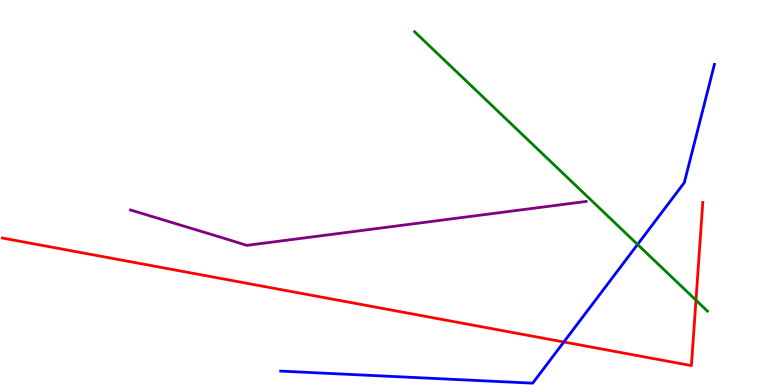[{'lines': ['blue', 'red'], 'intersections': [{'x': 7.28, 'y': 1.12}]}, {'lines': ['green', 'red'], 'intersections': [{'x': 8.98, 'y': 2.2}]}, {'lines': ['purple', 'red'], 'intersections': []}, {'lines': ['blue', 'green'], 'intersections': [{'x': 8.23, 'y': 3.65}]}, {'lines': ['blue', 'purple'], 'intersections': []}, {'lines': ['green', 'purple'], 'intersections': []}]